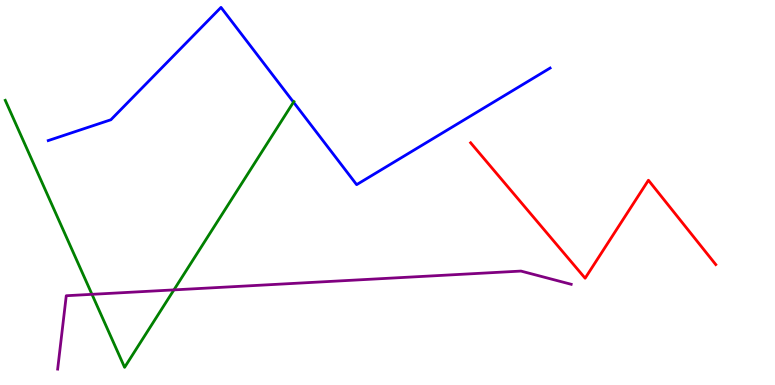[{'lines': ['blue', 'red'], 'intersections': []}, {'lines': ['green', 'red'], 'intersections': []}, {'lines': ['purple', 'red'], 'intersections': []}, {'lines': ['blue', 'green'], 'intersections': [{'x': 3.79, 'y': 7.35}]}, {'lines': ['blue', 'purple'], 'intersections': []}, {'lines': ['green', 'purple'], 'intersections': [{'x': 1.19, 'y': 2.35}, {'x': 2.24, 'y': 2.47}]}]